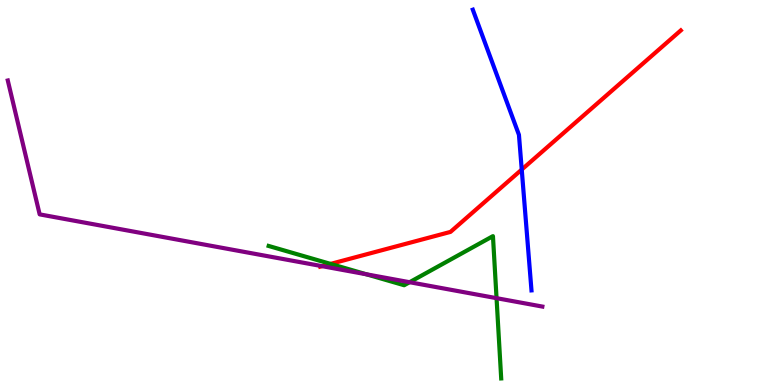[{'lines': ['blue', 'red'], 'intersections': [{'x': 6.73, 'y': 5.6}]}, {'lines': ['green', 'red'], 'intersections': [{'x': 4.27, 'y': 3.15}]}, {'lines': ['purple', 'red'], 'intersections': [{'x': 4.16, 'y': 3.09}]}, {'lines': ['blue', 'green'], 'intersections': []}, {'lines': ['blue', 'purple'], 'intersections': []}, {'lines': ['green', 'purple'], 'intersections': [{'x': 4.73, 'y': 2.88}, {'x': 5.29, 'y': 2.67}, {'x': 6.41, 'y': 2.26}]}]